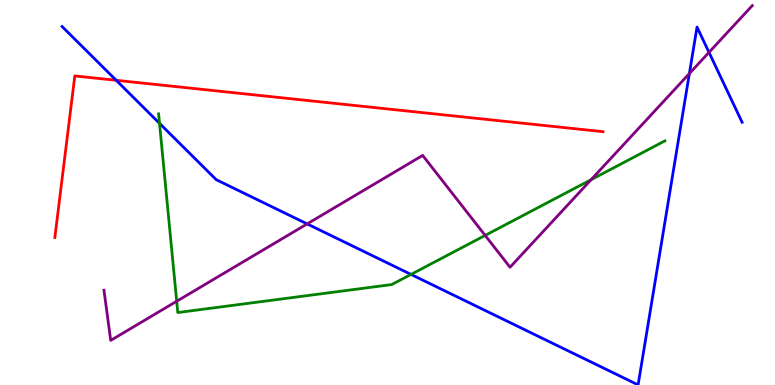[{'lines': ['blue', 'red'], 'intersections': [{'x': 1.5, 'y': 7.91}]}, {'lines': ['green', 'red'], 'intersections': []}, {'lines': ['purple', 'red'], 'intersections': []}, {'lines': ['blue', 'green'], 'intersections': [{'x': 2.06, 'y': 6.8}, {'x': 5.3, 'y': 2.87}]}, {'lines': ['blue', 'purple'], 'intersections': [{'x': 3.96, 'y': 4.18}, {'x': 8.9, 'y': 8.09}, {'x': 9.15, 'y': 8.64}]}, {'lines': ['green', 'purple'], 'intersections': [{'x': 2.28, 'y': 2.18}, {'x': 6.26, 'y': 3.89}, {'x': 7.63, 'y': 5.33}]}]